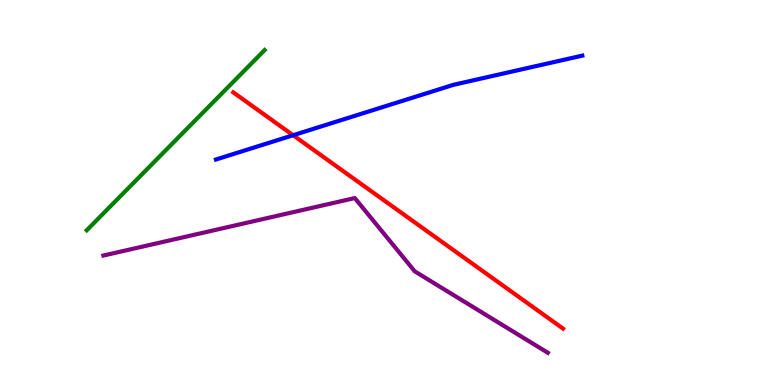[{'lines': ['blue', 'red'], 'intersections': [{'x': 3.78, 'y': 6.49}]}, {'lines': ['green', 'red'], 'intersections': []}, {'lines': ['purple', 'red'], 'intersections': []}, {'lines': ['blue', 'green'], 'intersections': []}, {'lines': ['blue', 'purple'], 'intersections': []}, {'lines': ['green', 'purple'], 'intersections': []}]